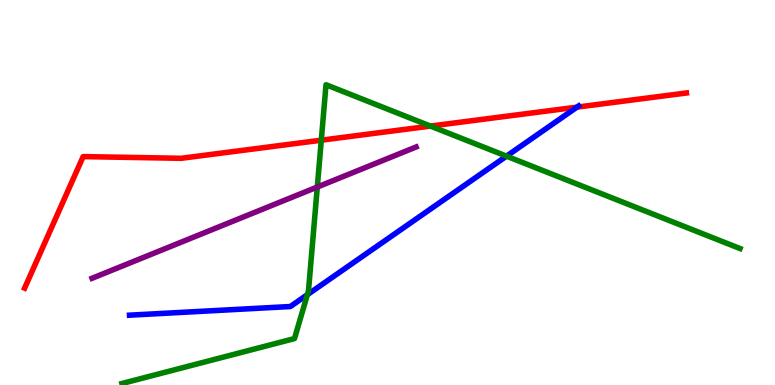[{'lines': ['blue', 'red'], 'intersections': [{'x': 7.44, 'y': 7.22}]}, {'lines': ['green', 'red'], 'intersections': [{'x': 4.15, 'y': 6.36}, {'x': 5.55, 'y': 6.73}]}, {'lines': ['purple', 'red'], 'intersections': []}, {'lines': ['blue', 'green'], 'intersections': [{'x': 3.97, 'y': 2.35}, {'x': 6.54, 'y': 5.94}]}, {'lines': ['blue', 'purple'], 'intersections': []}, {'lines': ['green', 'purple'], 'intersections': [{'x': 4.09, 'y': 5.14}]}]